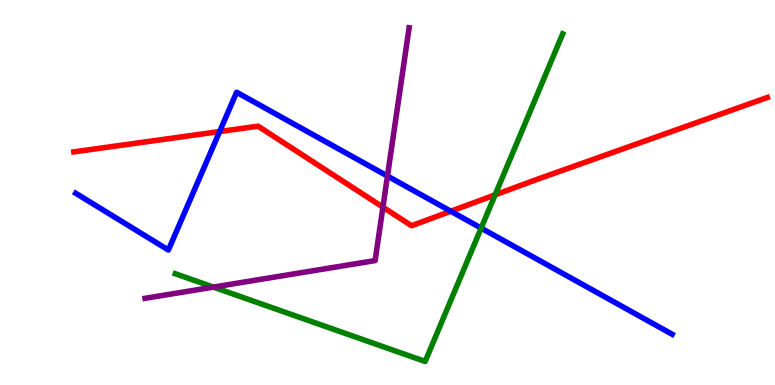[{'lines': ['blue', 'red'], 'intersections': [{'x': 2.83, 'y': 6.58}, {'x': 5.82, 'y': 4.51}]}, {'lines': ['green', 'red'], 'intersections': [{'x': 6.39, 'y': 4.94}]}, {'lines': ['purple', 'red'], 'intersections': [{'x': 4.94, 'y': 4.62}]}, {'lines': ['blue', 'green'], 'intersections': [{'x': 6.21, 'y': 4.08}]}, {'lines': ['blue', 'purple'], 'intersections': [{'x': 5.0, 'y': 5.43}]}, {'lines': ['green', 'purple'], 'intersections': [{'x': 2.75, 'y': 2.54}]}]